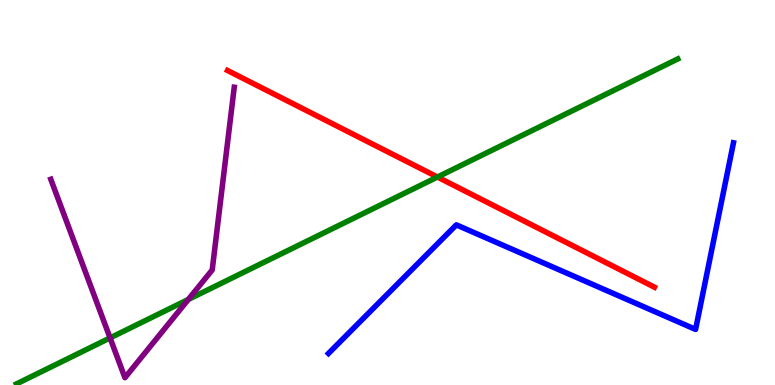[{'lines': ['blue', 'red'], 'intersections': []}, {'lines': ['green', 'red'], 'intersections': [{'x': 5.64, 'y': 5.4}]}, {'lines': ['purple', 'red'], 'intersections': []}, {'lines': ['blue', 'green'], 'intersections': []}, {'lines': ['blue', 'purple'], 'intersections': []}, {'lines': ['green', 'purple'], 'intersections': [{'x': 1.42, 'y': 1.22}, {'x': 2.43, 'y': 2.22}]}]